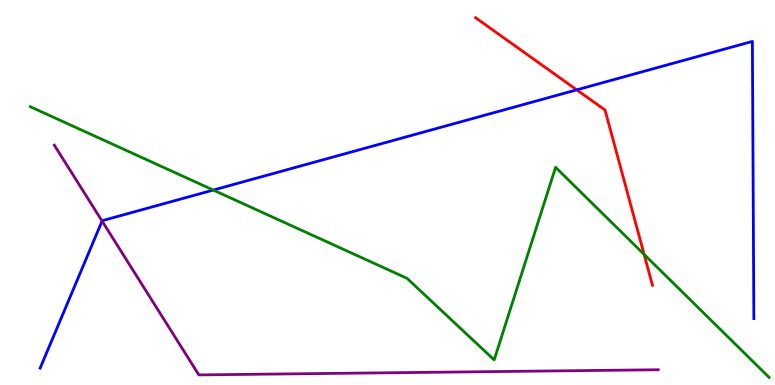[{'lines': ['blue', 'red'], 'intersections': [{'x': 7.44, 'y': 7.67}]}, {'lines': ['green', 'red'], 'intersections': [{'x': 8.31, 'y': 3.39}]}, {'lines': ['purple', 'red'], 'intersections': []}, {'lines': ['blue', 'green'], 'intersections': [{'x': 2.75, 'y': 5.06}]}, {'lines': ['blue', 'purple'], 'intersections': [{'x': 1.32, 'y': 4.26}]}, {'lines': ['green', 'purple'], 'intersections': []}]